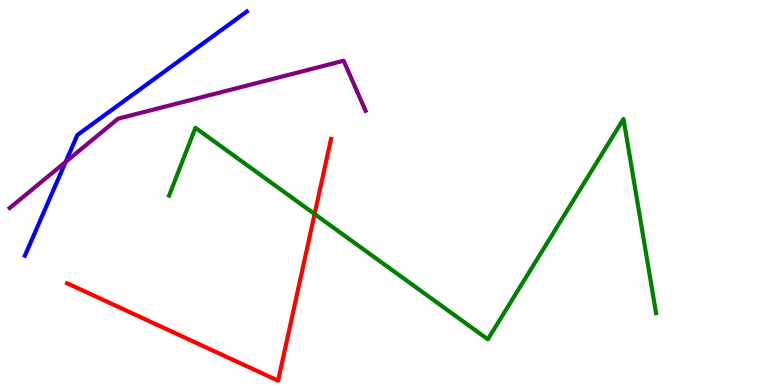[{'lines': ['blue', 'red'], 'intersections': []}, {'lines': ['green', 'red'], 'intersections': [{'x': 4.06, 'y': 4.44}]}, {'lines': ['purple', 'red'], 'intersections': []}, {'lines': ['blue', 'green'], 'intersections': []}, {'lines': ['blue', 'purple'], 'intersections': [{'x': 0.847, 'y': 5.79}]}, {'lines': ['green', 'purple'], 'intersections': []}]